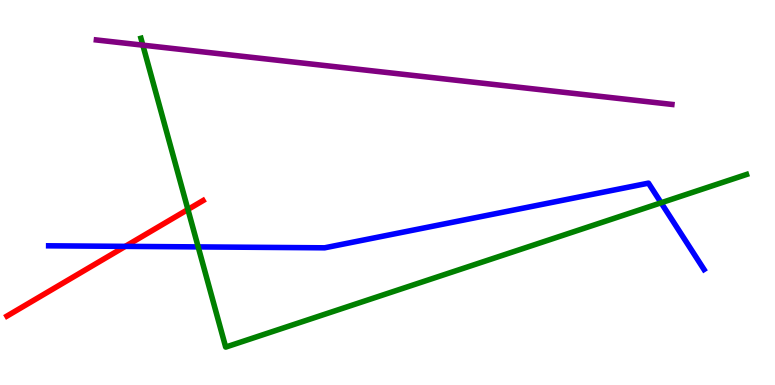[{'lines': ['blue', 'red'], 'intersections': [{'x': 1.62, 'y': 3.6}]}, {'lines': ['green', 'red'], 'intersections': [{'x': 2.42, 'y': 4.56}]}, {'lines': ['purple', 'red'], 'intersections': []}, {'lines': ['blue', 'green'], 'intersections': [{'x': 2.56, 'y': 3.59}, {'x': 8.53, 'y': 4.73}]}, {'lines': ['blue', 'purple'], 'intersections': []}, {'lines': ['green', 'purple'], 'intersections': [{'x': 1.84, 'y': 8.83}]}]